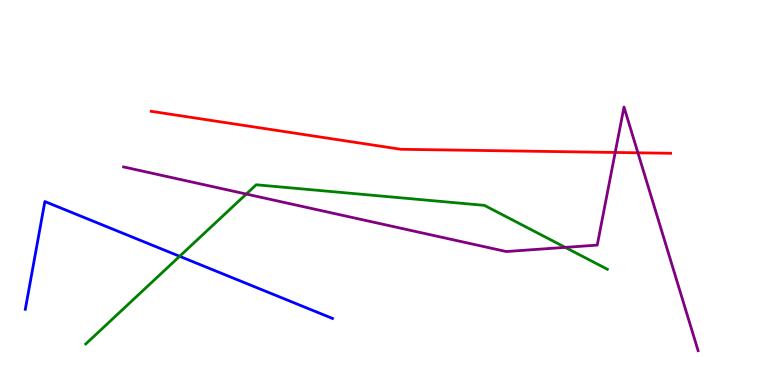[{'lines': ['blue', 'red'], 'intersections': []}, {'lines': ['green', 'red'], 'intersections': []}, {'lines': ['purple', 'red'], 'intersections': [{'x': 7.94, 'y': 6.04}, {'x': 8.23, 'y': 6.03}]}, {'lines': ['blue', 'green'], 'intersections': [{'x': 2.32, 'y': 3.34}]}, {'lines': ['blue', 'purple'], 'intersections': []}, {'lines': ['green', 'purple'], 'intersections': [{'x': 3.18, 'y': 4.96}, {'x': 7.29, 'y': 3.57}]}]